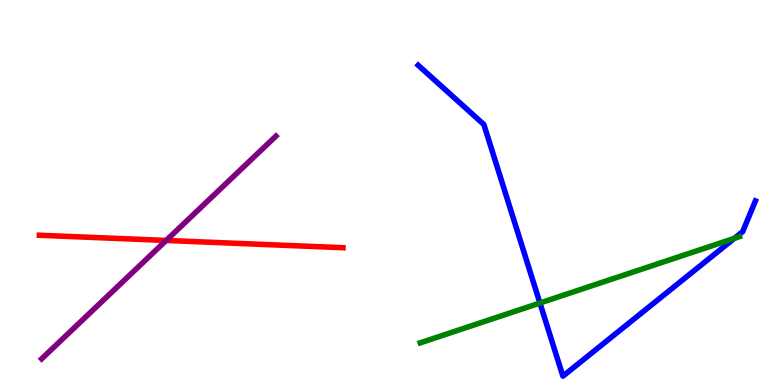[{'lines': ['blue', 'red'], 'intersections': []}, {'lines': ['green', 'red'], 'intersections': []}, {'lines': ['purple', 'red'], 'intersections': [{'x': 2.14, 'y': 3.75}]}, {'lines': ['blue', 'green'], 'intersections': [{'x': 6.97, 'y': 2.13}, {'x': 9.48, 'y': 3.81}]}, {'lines': ['blue', 'purple'], 'intersections': []}, {'lines': ['green', 'purple'], 'intersections': []}]